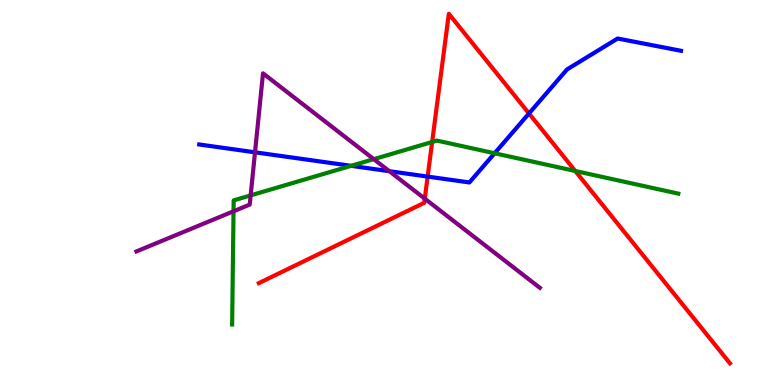[{'lines': ['blue', 'red'], 'intersections': [{'x': 5.52, 'y': 5.41}, {'x': 6.83, 'y': 7.05}]}, {'lines': ['green', 'red'], 'intersections': [{'x': 5.58, 'y': 6.31}, {'x': 7.42, 'y': 5.56}]}, {'lines': ['purple', 'red'], 'intersections': [{'x': 5.48, 'y': 4.84}]}, {'lines': ['blue', 'green'], 'intersections': [{'x': 4.53, 'y': 5.69}, {'x': 6.38, 'y': 6.02}]}, {'lines': ['blue', 'purple'], 'intersections': [{'x': 3.29, 'y': 6.04}, {'x': 5.02, 'y': 5.55}]}, {'lines': ['green', 'purple'], 'intersections': [{'x': 3.01, 'y': 4.51}, {'x': 3.23, 'y': 4.93}, {'x': 4.82, 'y': 5.87}]}]